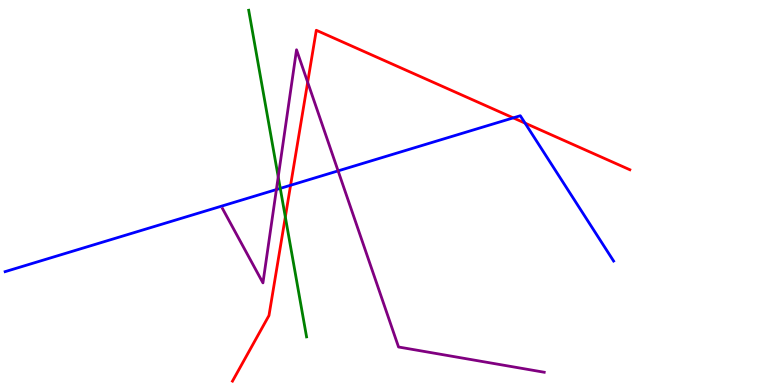[{'lines': ['blue', 'red'], 'intersections': [{'x': 3.75, 'y': 5.19}, {'x': 6.62, 'y': 6.94}, {'x': 6.77, 'y': 6.8}]}, {'lines': ['green', 'red'], 'intersections': [{'x': 3.68, 'y': 4.36}]}, {'lines': ['purple', 'red'], 'intersections': [{'x': 3.97, 'y': 7.86}]}, {'lines': ['blue', 'green'], 'intersections': [{'x': 3.62, 'y': 5.11}]}, {'lines': ['blue', 'purple'], 'intersections': [{'x': 3.57, 'y': 5.08}, {'x': 4.36, 'y': 5.56}]}, {'lines': ['green', 'purple'], 'intersections': [{'x': 3.59, 'y': 5.41}]}]